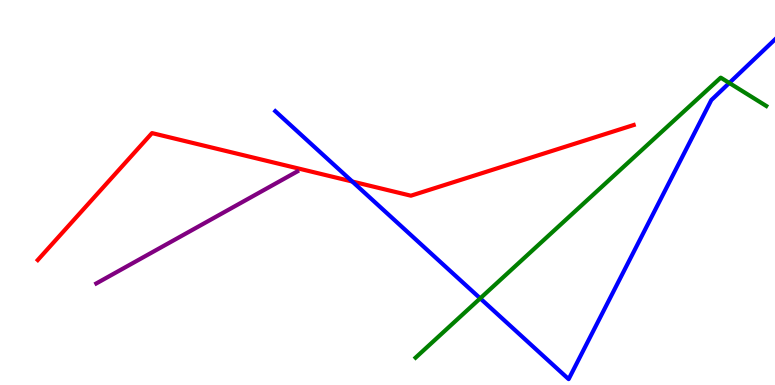[{'lines': ['blue', 'red'], 'intersections': [{'x': 4.55, 'y': 5.29}]}, {'lines': ['green', 'red'], 'intersections': []}, {'lines': ['purple', 'red'], 'intersections': []}, {'lines': ['blue', 'green'], 'intersections': [{'x': 6.2, 'y': 2.25}, {'x': 9.41, 'y': 7.84}]}, {'lines': ['blue', 'purple'], 'intersections': []}, {'lines': ['green', 'purple'], 'intersections': []}]